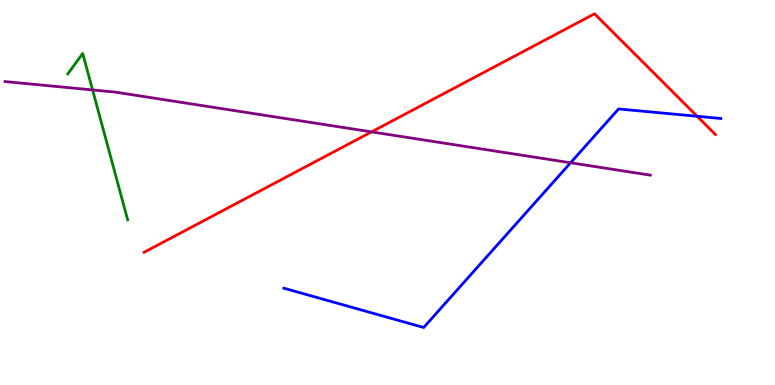[{'lines': ['blue', 'red'], 'intersections': [{'x': 9.0, 'y': 6.98}]}, {'lines': ['green', 'red'], 'intersections': []}, {'lines': ['purple', 'red'], 'intersections': [{'x': 4.79, 'y': 6.57}]}, {'lines': ['blue', 'green'], 'intersections': []}, {'lines': ['blue', 'purple'], 'intersections': [{'x': 7.36, 'y': 5.77}]}, {'lines': ['green', 'purple'], 'intersections': [{'x': 1.19, 'y': 7.66}]}]